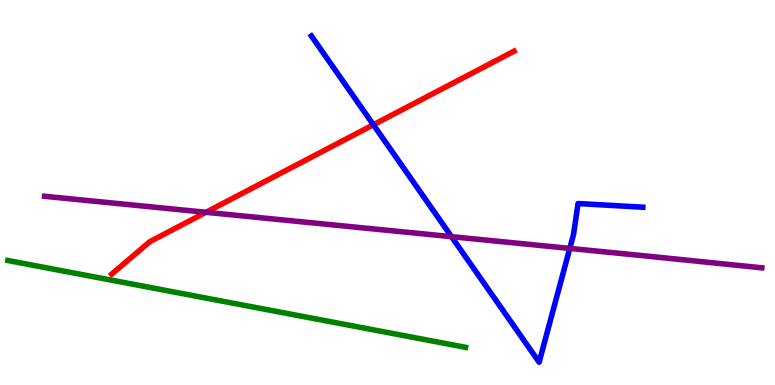[{'lines': ['blue', 'red'], 'intersections': [{'x': 4.82, 'y': 6.76}]}, {'lines': ['green', 'red'], 'intersections': []}, {'lines': ['purple', 'red'], 'intersections': [{'x': 2.66, 'y': 4.49}]}, {'lines': ['blue', 'green'], 'intersections': []}, {'lines': ['blue', 'purple'], 'intersections': [{'x': 5.83, 'y': 3.85}, {'x': 7.35, 'y': 3.55}]}, {'lines': ['green', 'purple'], 'intersections': []}]